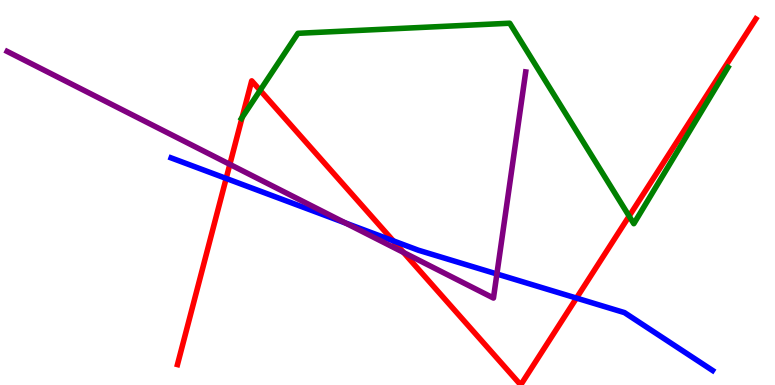[{'lines': ['blue', 'red'], 'intersections': [{'x': 2.92, 'y': 5.37}, {'x': 5.07, 'y': 3.74}, {'x': 7.44, 'y': 2.26}]}, {'lines': ['green', 'red'], 'intersections': [{'x': 3.12, 'y': 6.95}, {'x': 3.36, 'y': 7.65}, {'x': 8.12, 'y': 4.39}]}, {'lines': ['purple', 'red'], 'intersections': [{'x': 2.97, 'y': 5.73}, {'x': 5.21, 'y': 3.44}]}, {'lines': ['blue', 'green'], 'intersections': []}, {'lines': ['blue', 'purple'], 'intersections': [{'x': 4.46, 'y': 4.21}, {'x': 6.41, 'y': 2.88}]}, {'lines': ['green', 'purple'], 'intersections': []}]